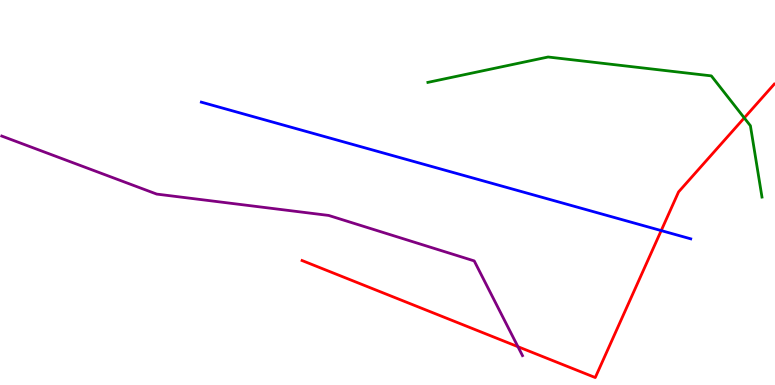[{'lines': ['blue', 'red'], 'intersections': [{'x': 8.53, 'y': 4.01}]}, {'lines': ['green', 'red'], 'intersections': [{'x': 9.6, 'y': 6.94}]}, {'lines': ['purple', 'red'], 'intersections': [{'x': 6.68, 'y': 0.995}]}, {'lines': ['blue', 'green'], 'intersections': []}, {'lines': ['blue', 'purple'], 'intersections': []}, {'lines': ['green', 'purple'], 'intersections': []}]